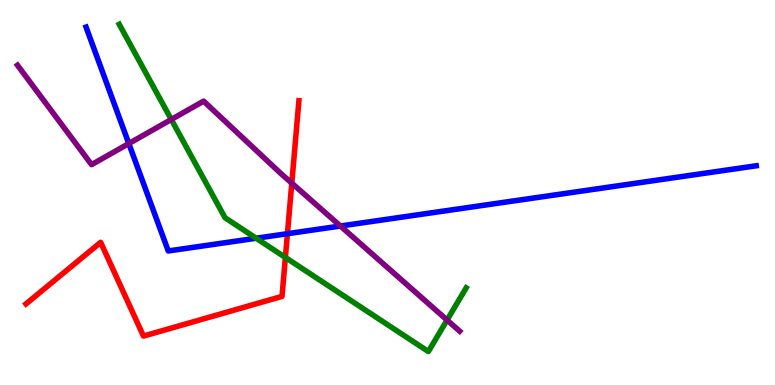[{'lines': ['blue', 'red'], 'intersections': [{'x': 3.71, 'y': 3.93}]}, {'lines': ['green', 'red'], 'intersections': [{'x': 3.68, 'y': 3.31}]}, {'lines': ['purple', 'red'], 'intersections': [{'x': 3.77, 'y': 5.24}]}, {'lines': ['blue', 'green'], 'intersections': [{'x': 3.31, 'y': 3.81}]}, {'lines': ['blue', 'purple'], 'intersections': [{'x': 1.66, 'y': 6.27}, {'x': 4.39, 'y': 4.13}]}, {'lines': ['green', 'purple'], 'intersections': [{'x': 2.21, 'y': 6.9}, {'x': 5.77, 'y': 1.69}]}]